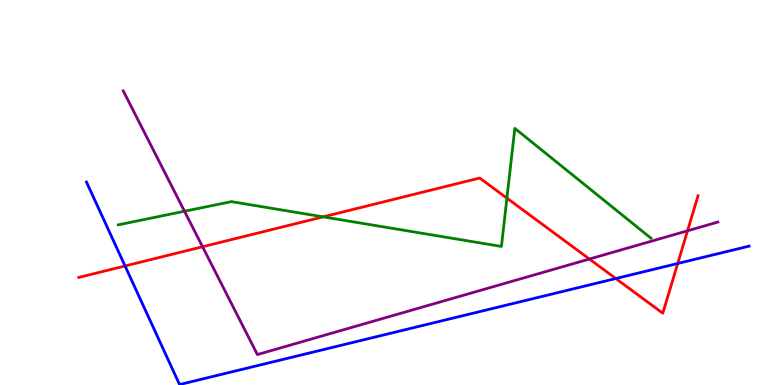[{'lines': ['blue', 'red'], 'intersections': [{'x': 1.61, 'y': 3.09}, {'x': 7.95, 'y': 2.77}, {'x': 8.74, 'y': 3.16}]}, {'lines': ['green', 'red'], 'intersections': [{'x': 4.17, 'y': 4.37}, {'x': 6.54, 'y': 4.85}]}, {'lines': ['purple', 'red'], 'intersections': [{'x': 2.61, 'y': 3.59}, {'x': 7.61, 'y': 3.27}, {'x': 8.87, 'y': 4.01}]}, {'lines': ['blue', 'green'], 'intersections': []}, {'lines': ['blue', 'purple'], 'intersections': []}, {'lines': ['green', 'purple'], 'intersections': [{'x': 2.38, 'y': 4.51}]}]